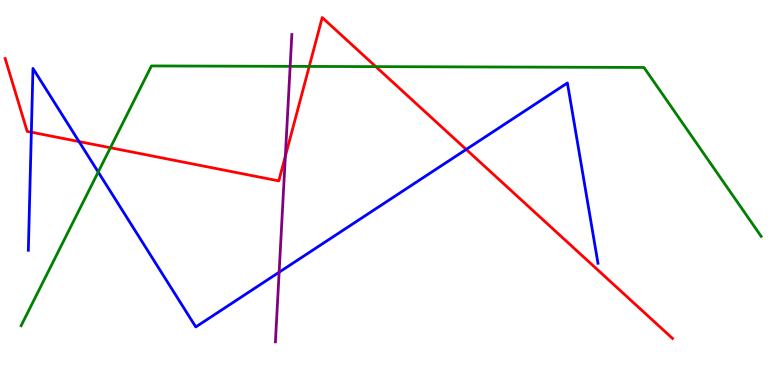[{'lines': ['blue', 'red'], 'intersections': [{'x': 0.404, 'y': 6.57}, {'x': 1.02, 'y': 6.32}, {'x': 6.02, 'y': 6.12}]}, {'lines': ['green', 'red'], 'intersections': [{'x': 1.42, 'y': 6.16}, {'x': 3.99, 'y': 8.27}, {'x': 4.85, 'y': 8.27}]}, {'lines': ['purple', 'red'], 'intersections': [{'x': 3.68, 'y': 5.94}]}, {'lines': ['blue', 'green'], 'intersections': [{'x': 1.27, 'y': 5.53}]}, {'lines': ['blue', 'purple'], 'intersections': [{'x': 3.6, 'y': 2.93}]}, {'lines': ['green', 'purple'], 'intersections': [{'x': 3.74, 'y': 8.28}]}]